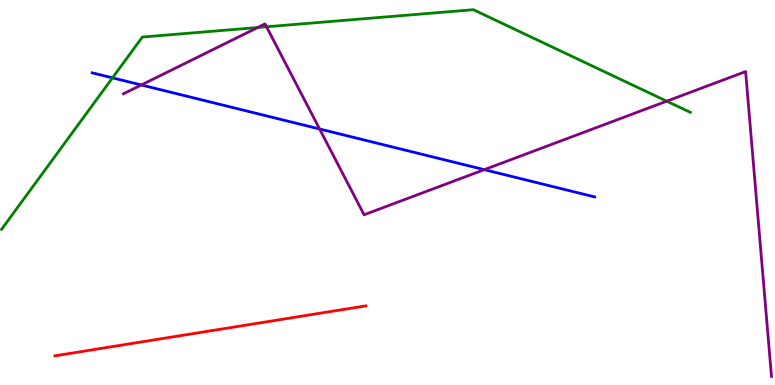[{'lines': ['blue', 'red'], 'intersections': []}, {'lines': ['green', 'red'], 'intersections': []}, {'lines': ['purple', 'red'], 'intersections': []}, {'lines': ['blue', 'green'], 'intersections': [{'x': 1.45, 'y': 7.98}]}, {'lines': ['blue', 'purple'], 'intersections': [{'x': 1.82, 'y': 7.79}, {'x': 4.12, 'y': 6.65}, {'x': 6.25, 'y': 5.59}]}, {'lines': ['green', 'purple'], 'intersections': [{'x': 3.32, 'y': 9.29}, {'x': 3.44, 'y': 9.3}, {'x': 8.6, 'y': 7.37}]}]